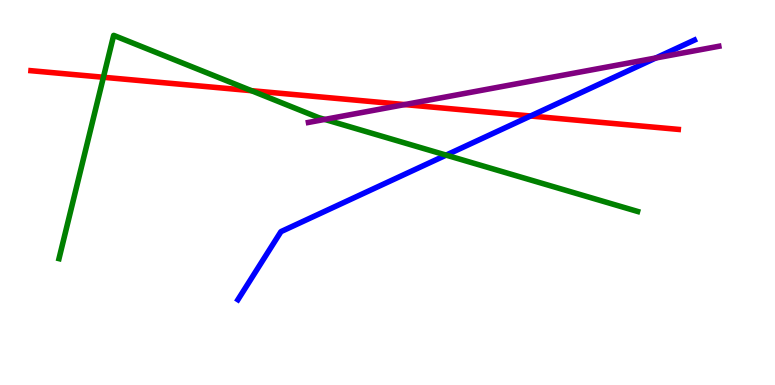[{'lines': ['blue', 'red'], 'intersections': [{'x': 6.85, 'y': 6.99}]}, {'lines': ['green', 'red'], 'intersections': [{'x': 1.33, 'y': 7.99}, {'x': 3.24, 'y': 7.64}]}, {'lines': ['purple', 'red'], 'intersections': [{'x': 5.22, 'y': 7.28}]}, {'lines': ['blue', 'green'], 'intersections': [{'x': 5.76, 'y': 5.97}]}, {'lines': ['blue', 'purple'], 'intersections': [{'x': 8.46, 'y': 8.49}]}, {'lines': ['green', 'purple'], 'intersections': [{'x': 4.19, 'y': 6.9}]}]